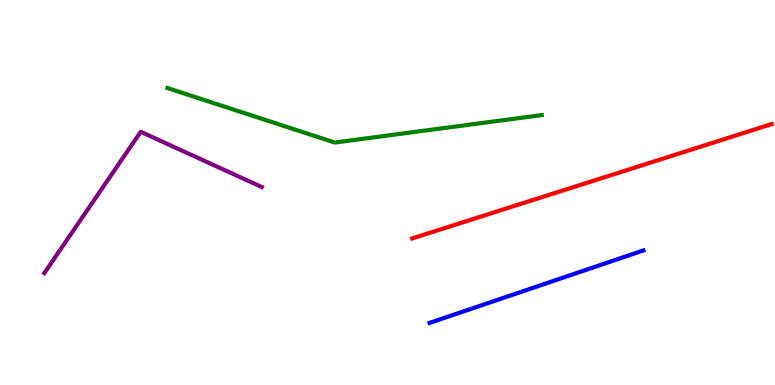[{'lines': ['blue', 'red'], 'intersections': []}, {'lines': ['green', 'red'], 'intersections': []}, {'lines': ['purple', 'red'], 'intersections': []}, {'lines': ['blue', 'green'], 'intersections': []}, {'lines': ['blue', 'purple'], 'intersections': []}, {'lines': ['green', 'purple'], 'intersections': []}]